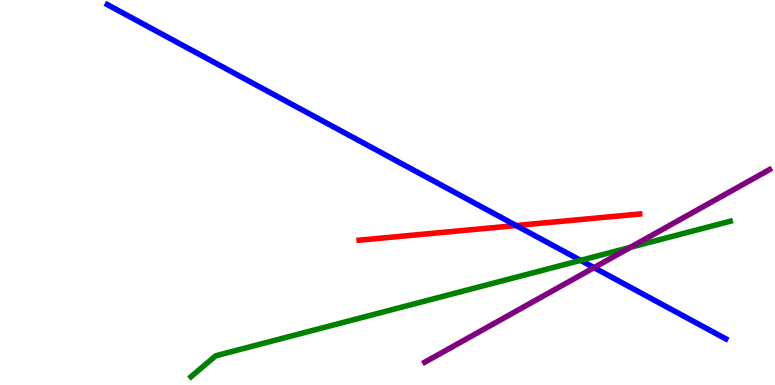[{'lines': ['blue', 'red'], 'intersections': [{'x': 6.66, 'y': 4.14}]}, {'lines': ['green', 'red'], 'intersections': []}, {'lines': ['purple', 'red'], 'intersections': []}, {'lines': ['blue', 'green'], 'intersections': [{'x': 7.49, 'y': 3.24}]}, {'lines': ['blue', 'purple'], 'intersections': [{'x': 7.67, 'y': 3.05}]}, {'lines': ['green', 'purple'], 'intersections': [{'x': 8.13, 'y': 3.58}]}]